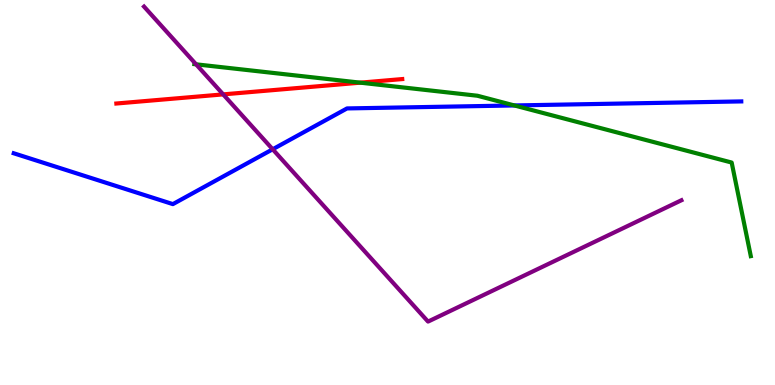[{'lines': ['blue', 'red'], 'intersections': []}, {'lines': ['green', 'red'], 'intersections': [{'x': 4.65, 'y': 7.85}]}, {'lines': ['purple', 'red'], 'intersections': [{'x': 2.88, 'y': 7.55}]}, {'lines': ['blue', 'green'], 'intersections': [{'x': 6.64, 'y': 7.26}]}, {'lines': ['blue', 'purple'], 'intersections': [{'x': 3.52, 'y': 6.12}]}, {'lines': ['green', 'purple'], 'intersections': [{'x': 2.53, 'y': 8.33}]}]